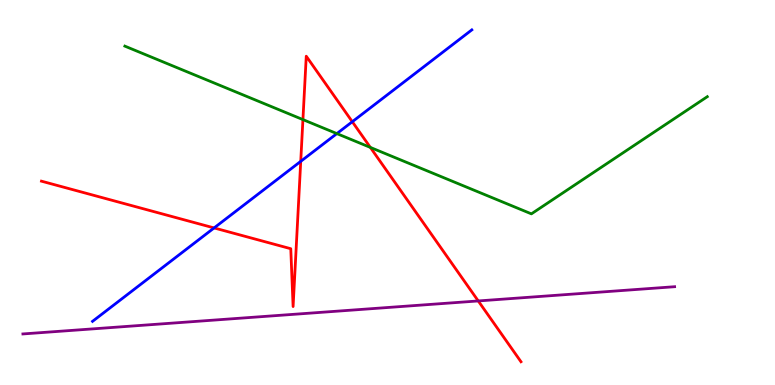[{'lines': ['blue', 'red'], 'intersections': [{'x': 2.76, 'y': 4.08}, {'x': 3.88, 'y': 5.81}, {'x': 4.55, 'y': 6.84}]}, {'lines': ['green', 'red'], 'intersections': [{'x': 3.91, 'y': 6.89}, {'x': 4.78, 'y': 6.17}]}, {'lines': ['purple', 'red'], 'intersections': [{'x': 6.17, 'y': 2.18}]}, {'lines': ['blue', 'green'], 'intersections': [{'x': 4.35, 'y': 6.53}]}, {'lines': ['blue', 'purple'], 'intersections': []}, {'lines': ['green', 'purple'], 'intersections': []}]